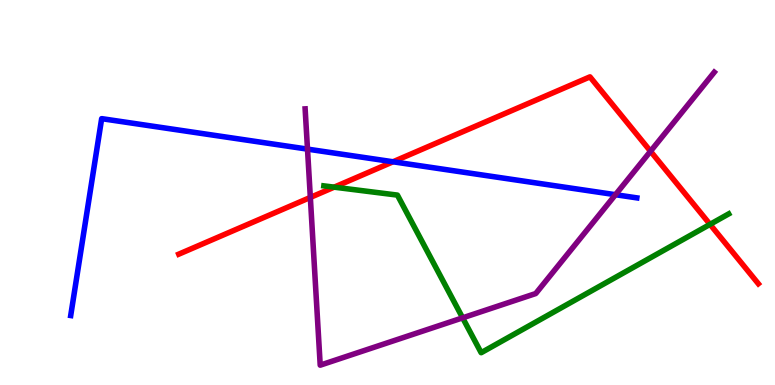[{'lines': ['blue', 'red'], 'intersections': [{'x': 5.07, 'y': 5.8}]}, {'lines': ['green', 'red'], 'intersections': [{'x': 4.31, 'y': 5.14}, {'x': 9.16, 'y': 4.17}]}, {'lines': ['purple', 'red'], 'intersections': [{'x': 4.0, 'y': 4.87}, {'x': 8.39, 'y': 6.07}]}, {'lines': ['blue', 'green'], 'intersections': []}, {'lines': ['blue', 'purple'], 'intersections': [{'x': 3.97, 'y': 6.13}, {'x': 7.94, 'y': 4.94}]}, {'lines': ['green', 'purple'], 'intersections': [{'x': 5.97, 'y': 1.74}]}]